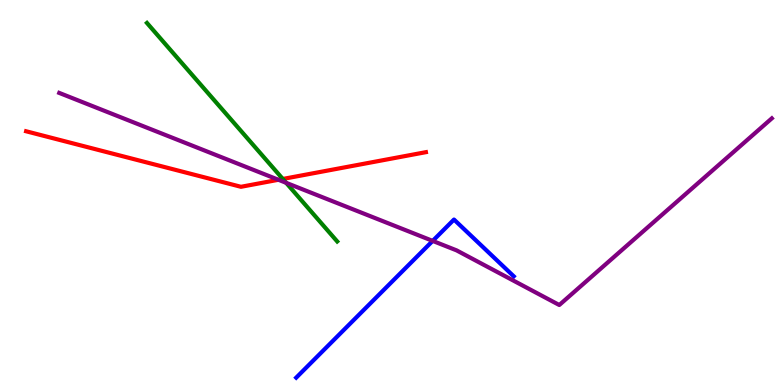[{'lines': ['blue', 'red'], 'intersections': []}, {'lines': ['green', 'red'], 'intersections': [{'x': 3.65, 'y': 5.35}]}, {'lines': ['purple', 'red'], 'intersections': [{'x': 3.59, 'y': 5.33}]}, {'lines': ['blue', 'green'], 'intersections': []}, {'lines': ['blue', 'purple'], 'intersections': [{'x': 5.58, 'y': 3.74}]}, {'lines': ['green', 'purple'], 'intersections': [{'x': 3.69, 'y': 5.25}]}]